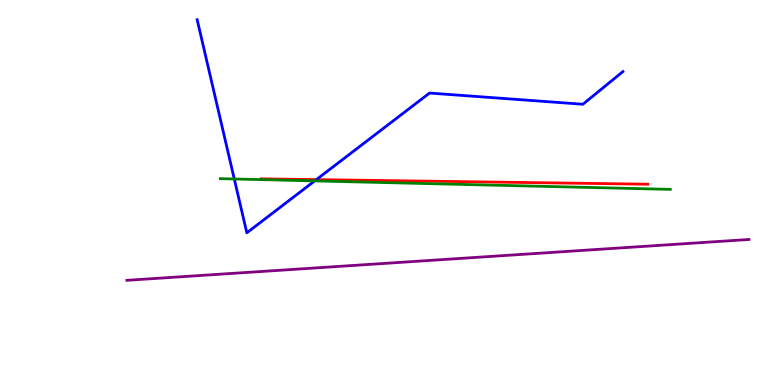[{'lines': ['blue', 'red'], 'intersections': [{'x': 4.08, 'y': 5.33}]}, {'lines': ['green', 'red'], 'intersections': []}, {'lines': ['purple', 'red'], 'intersections': []}, {'lines': ['blue', 'green'], 'intersections': [{'x': 3.02, 'y': 5.35}, {'x': 4.06, 'y': 5.3}]}, {'lines': ['blue', 'purple'], 'intersections': []}, {'lines': ['green', 'purple'], 'intersections': []}]